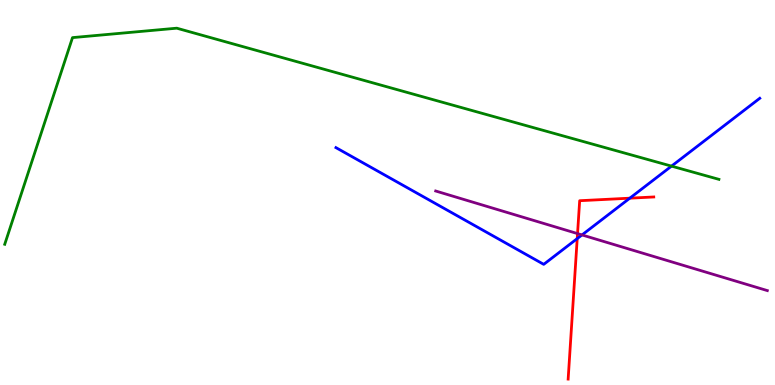[{'lines': ['blue', 'red'], 'intersections': [{'x': 7.45, 'y': 3.8}, {'x': 8.13, 'y': 4.85}]}, {'lines': ['green', 'red'], 'intersections': []}, {'lines': ['purple', 'red'], 'intersections': [{'x': 7.45, 'y': 3.93}]}, {'lines': ['blue', 'green'], 'intersections': [{'x': 8.66, 'y': 5.68}]}, {'lines': ['blue', 'purple'], 'intersections': [{'x': 7.51, 'y': 3.9}]}, {'lines': ['green', 'purple'], 'intersections': []}]